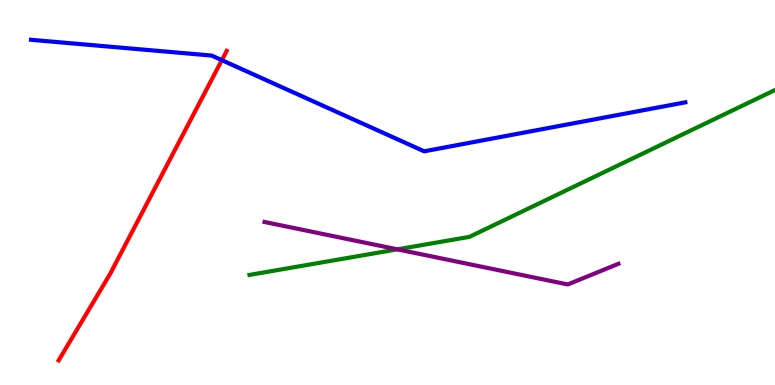[{'lines': ['blue', 'red'], 'intersections': [{'x': 2.86, 'y': 8.44}]}, {'lines': ['green', 'red'], 'intersections': []}, {'lines': ['purple', 'red'], 'intersections': []}, {'lines': ['blue', 'green'], 'intersections': []}, {'lines': ['blue', 'purple'], 'intersections': []}, {'lines': ['green', 'purple'], 'intersections': [{'x': 5.13, 'y': 3.52}]}]